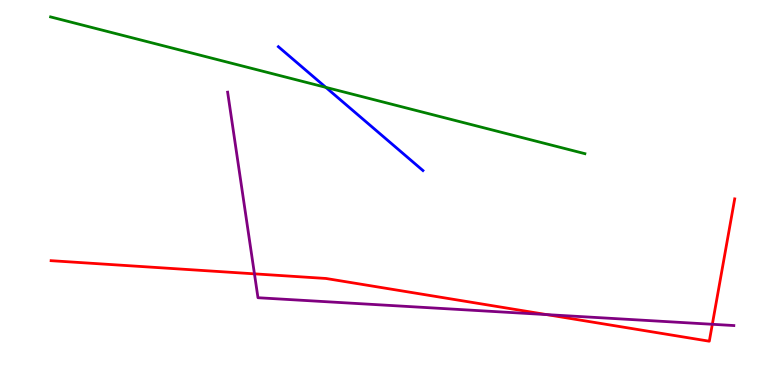[{'lines': ['blue', 'red'], 'intersections': []}, {'lines': ['green', 'red'], 'intersections': []}, {'lines': ['purple', 'red'], 'intersections': [{'x': 3.28, 'y': 2.89}, {'x': 7.05, 'y': 1.83}, {'x': 9.19, 'y': 1.58}]}, {'lines': ['blue', 'green'], 'intersections': [{'x': 4.2, 'y': 7.73}]}, {'lines': ['blue', 'purple'], 'intersections': []}, {'lines': ['green', 'purple'], 'intersections': []}]